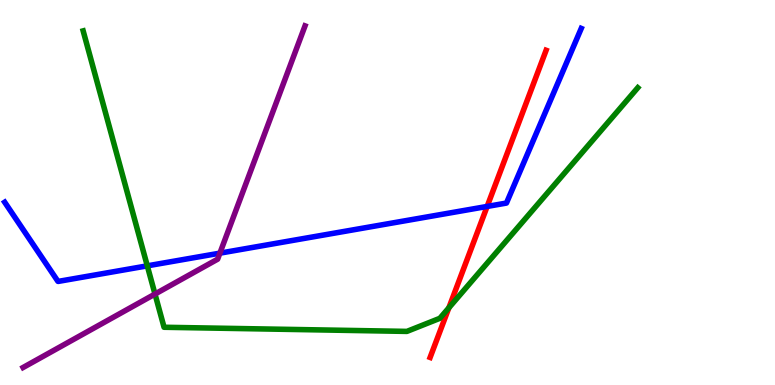[{'lines': ['blue', 'red'], 'intersections': [{'x': 6.29, 'y': 4.64}]}, {'lines': ['green', 'red'], 'intersections': [{'x': 5.79, 'y': 2.01}]}, {'lines': ['purple', 'red'], 'intersections': []}, {'lines': ['blue', 'green'], 'intersections': [{'x': 1.9, 'y': 3.09}]}, {'lines': ['blue', 'purple'], 'intersections': [{'x': 2.84, 'y': 3.42}]}, {'lines': ['green', 'purple'], 'intersections': [{'x': 2.0, 'y': 2.36}]}]